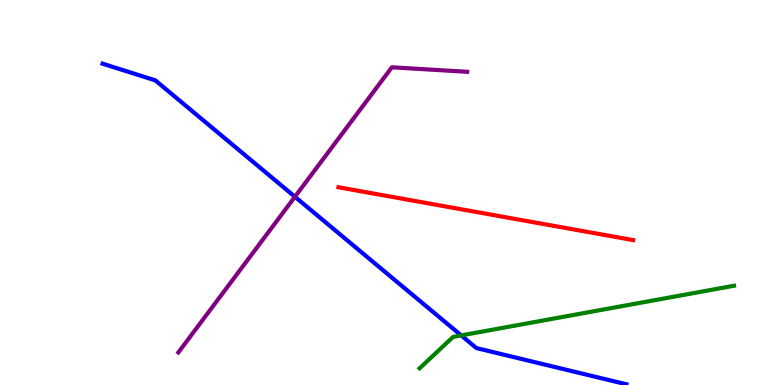[{'lines': ['blue', 'red'], 'intersections': []}, {'lines': ['green', 'red'], 'intersections': []}, {'lines': ['purple', 'red'], 'intersections': []}, {'lines': ['blue', 'green'], 'intersections': [{'x': 5.95, 'y': 1.29}]}, {'lines': ['blue', 'purple'], 'intersections': [{'x': 3.81, 'y': 4.89}]}, {'lines': ['green', 'purple'], 'intersections': []}]